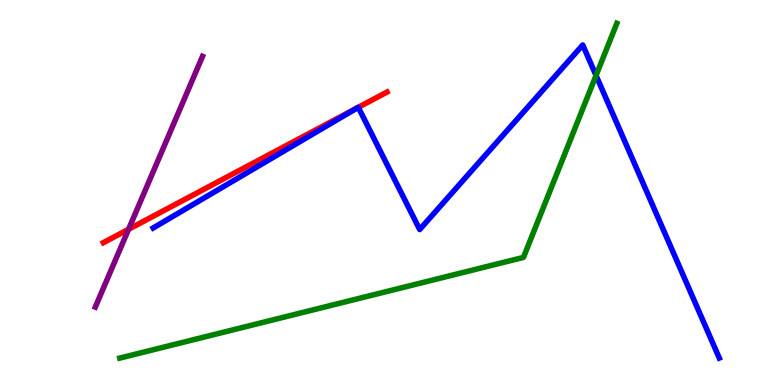[{'lines': ['blue', 'red'], 'intersections': [{'x': 4.61, 'y': 7.2}, {'x': 4.62, 'y': 7.21}]}, {'lines': ['green', 'red'], 'intersections': []}, {'lines': ['purple', 'red'], 'intersections': [{'x': 1.66, 'y': 4.04}]}, {'lines': ['blue', 'green'], 'intersections': [{'x': 7.69, 'y': 8.04}]}, {'lines': ['blue', 'purple'], 'intersections': []}, {'lines': ['green', 'purple'], 'intersections': []}]